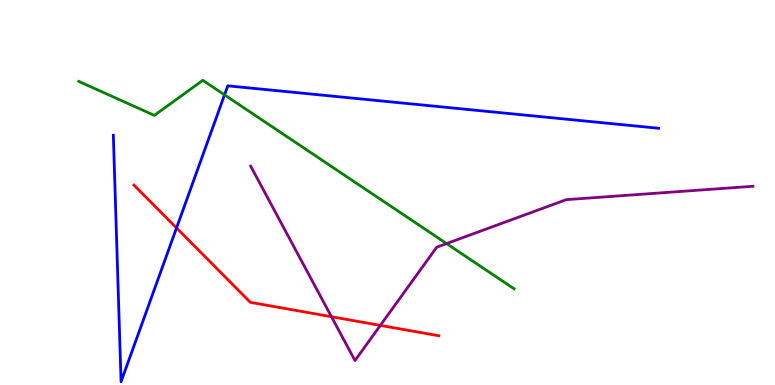[{'lines': ['blue', 'red'], 'intersections': [{'x': 2.28, 'y': 4.08}]}, {'lines': ['green', 'red'], 'intersections': []}, {'lines': ['purple', 'red'], 'intersections': [{'x': 4.28, 'y': 1.77}, {'x': 4.91, 'y': 1.55}]}, {'lines': ['blue', 'green'], 'intersections': [{'x': 2.9, 'y': 7.54}]}, {'lines': ['blue', 'purple'], 'intersections': []}, {'lines': ['green', 'purple'], 'intersections': [{'x': 5.76, 'y': 3.67}]}]